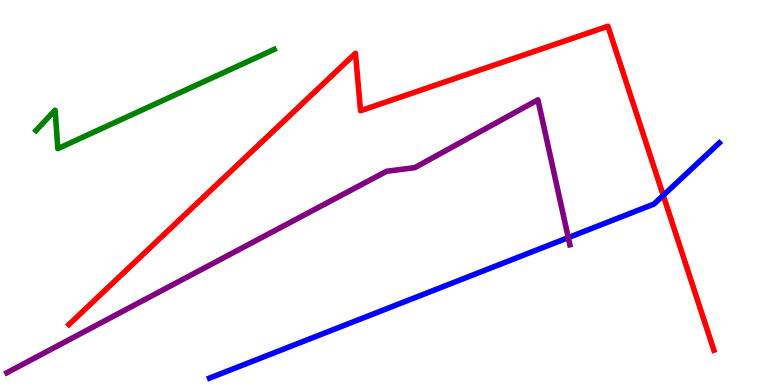[{'lines': ['blue', 'red'], 'intersections': [{'x': 8.56, 'y': 4.93}]}, {'lines': ['green', 'red'], 'intersections': []}, {'lines': ['purple', 'red'], 'intersections': []}, {'lines': ['blue', 'green'], 'intersections': []}, {'lines': ['blue', 'purple'], 'intersections': [{'x': 7.33, 'y': 3.83}]}, {'lines': ['green', 'purple'], 'intersections': []}]